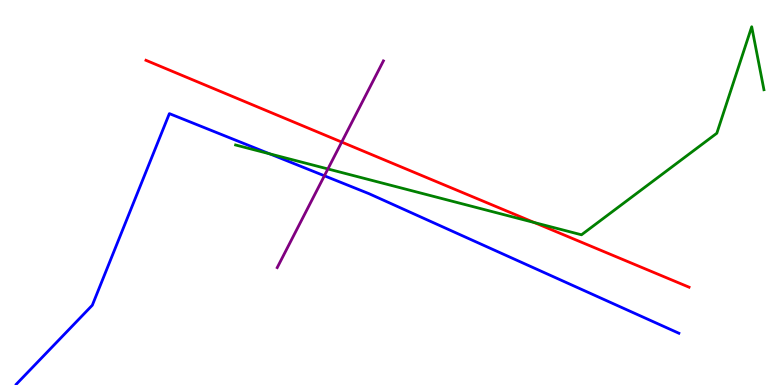[{'lines': ['blue', 'red'], 'intersections': []}, {'lines': ['green', 'red'], 'intersections': [{'x': 6.89, 'y': 4.22}]}, {'lines': ['purple', 'red'], 'intersections': [{'x': 4.41, 'y': 6.31}]}, {'lines': ['blue', 'green'], 'intersections': [{'x': 3.48, 'y': 6.0}]}, {'lines': ['blue', 'purple'], 'intersections': [{'x': 4.19, 'y': 5.43}]}, {'lines': ['green', 'purple'], 'intersections': [{'x': 4.23, 'y': 5.61}]}]